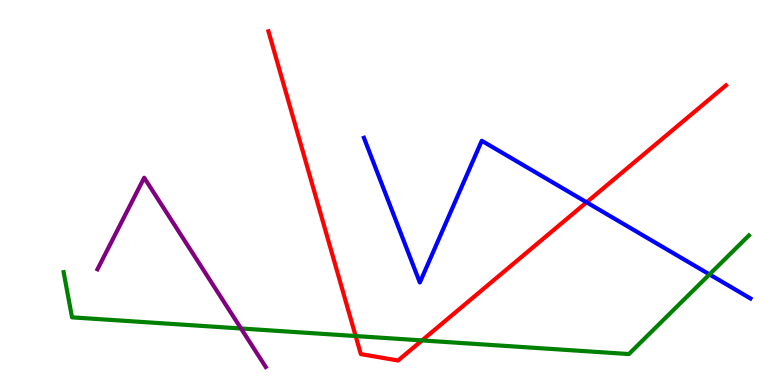[{'lines': ['blue', 'red'], 'intersections': [{'x': 7.57, 'y': 4.75}]}, {'lines': ['green', 'red'], 'intersections': [{'x': 4.59, 'y': 1.27}, {'x': 5.45, 'y': 1.16}]}, {'lines': ['purple', 'red'], 'intersections': []}, {'lines': ['blue', 'green'], 'intersections': [{'x': 9.15, 'y': 2.87}]}, {'lines': ['blue', 'purple'], 'intersections': []}, {'lines': ['green', 'purple'], 'intersections': [{'x': 3.11, 'y': 1.47}]}]